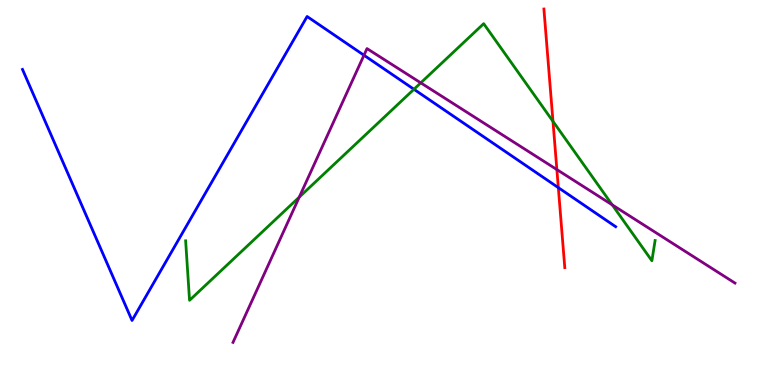[{'lines': ['blue', 'red'], 'intersections': [{'x': 7.2, 'y': 5.13}]}, {'lines': ['green', 'red'], 'intersections': [{'x': 7.14, 'y': 6.85}]}, {'lines': ['purple', 'red'], 'intersections': [{'x': 7.19, 'y': 5.6}]}, {'lines': ['blue', 'green'], 'intersections': [{'x': 5.34, 'y': 7.68}]}, {'lines': ['blue', 'purple'], 'intersections': [{'x': 4.7, 'y': 8.57}]}, {'lines': ['green', 'purple'], 'intersections': [{'x': 3.86, 'y': 4.88}, {'x': 5.43, 'y': 7.85}, {'x': 7.9, 'y': 4.68}]}]